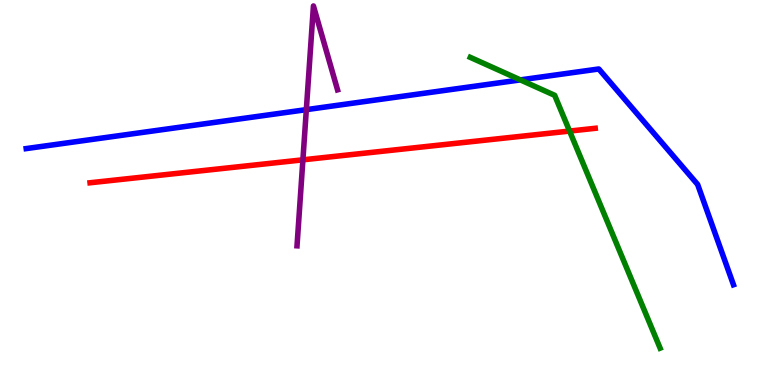[{'lines': ['blue', 'red'], 'intersections': []}, {'lines': ['green', 'red'], 'intersections': [{'x': 7.35, 'y': 6.6}]}, {'lines': ['purple', 'red'], 'intersections': [{'x': 3.91, 'y': 5.85}]}, {'lines': ['blue', 'green'], 'intersections': [{'x': 6.71, 'y': 7.93}]}, {'lines': ['blue', 'purple'], 'intersections': [{'x': 3.95, 'y': 7.15}]}, {'lines': ['green', 'purple'], 'intersections': []}]